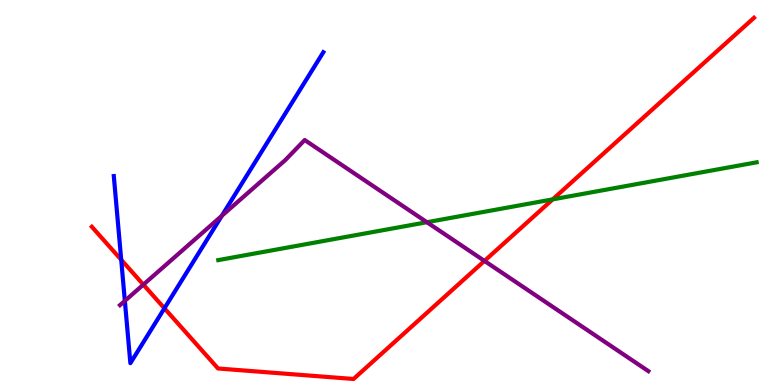[{'lines': ['blue', 'red'], 'intersections': [{'x': 1.56, 'y': 3.25}, {'x': 2.12, 'y': 1.99}]}, {'lines': ['green', 'red'], 'intersections': [{'x': 7.13, 'y': 4.82}]}, {'lines': ['purple', 'red'], 'intersections': [{'x': 1.85, 'y': 2.61}, {'x': 6.25, 'y': 3.22}]}, {'lines': ['blue', 'green'], 'intersections': []}, {'lines': ['blue', 'purple'], 'intersections': [{'x': 1.61, 'y': 2.19}, {'x': 2.86, 'y': 4.4}]}, {'lines': ['green', 'purple'], 'intersections': [{'x': 5.51, 'y': 4.23}]}]